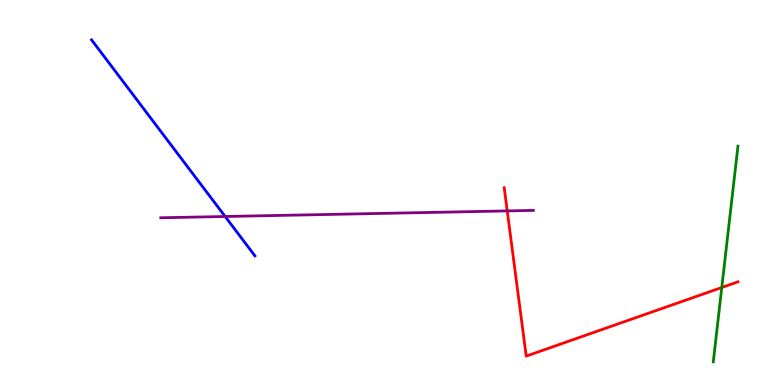[{'lines': ['blue', 'red'], 'intersections': []}, {'lines': ['green', 'red'], 'intersections': [{'x': 9.31, 'y': 2.53}]}, {'lines': ['purple', 'red'], 'intersections': [{'x': 6.55, 'y': 4.52}]}, {'lines': ['blue', 'green'], 'intersections': []}, {'lines': ['blue', 'purple'], 'intersections': [{'x': 2.91, 'y': 4.38}]}, {'lines': ['green', 'purple'], 'intersections': []}]